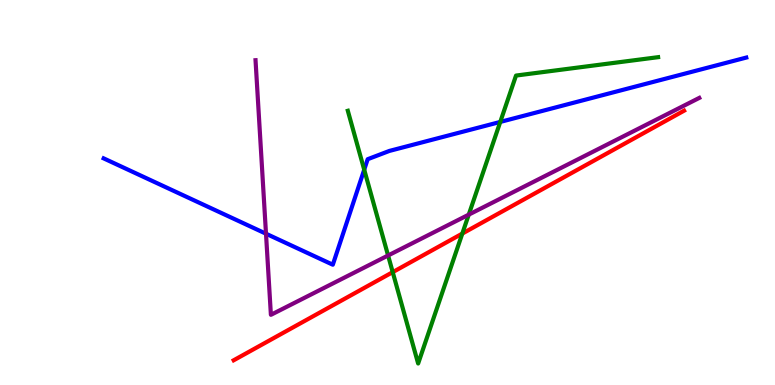[{'lines': ['blue', 'red'], 'intersections': []}, {'lines': ['green', 'red'], 'intersections': [{'x': 5.07, 'y': 2.93}, {'x': 5.97, 'y': 3.93}]}, {'lines': ['purple', 'red'], 'intersections': []}, {'lines': ['blue', 'green'], 'intersections': [{'x': 4.7, 'y': 5.59}, {'x': 6.45, 'y': 6.83}]}, {'lines': ['blue', 'purple'], 'intersections': [{'x': 3.43, 'y': 3.93}]}, {'lines': ['green', 'purple'], 'intersections': [{'x': 5.01, 'y': 3.36}, {'x': 6.05, 'y': 4.42}]}]